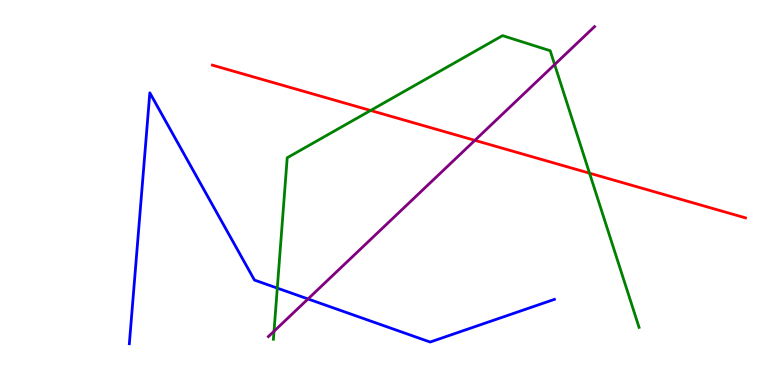[{'lines': ['blue', 'red'], 'intersections': []}, {'lines': ['green', 'red'], 'intersections': [{'x': 4.78, 'y': 7.13}, {'x': 7.61, 'y': 5.5}]}, {'lines': ['purple', 'red'], 'intersections': [{'x': 6.13, 'y': 6.35}]}, {'lines': ['blue', 'green'], 'intersections': [{'x': 3.58, 'y': 2.52}]}, {'lines': ['blue', 'purple'], 'intersections': [{'x': 3.97, 'y': 2.24}]}, {'lines': ['green', 'purple'], 'intersections': [{'x': 3.54, 'y': 1.4}, {'x': 7.16, 'y': 8.32}]}]